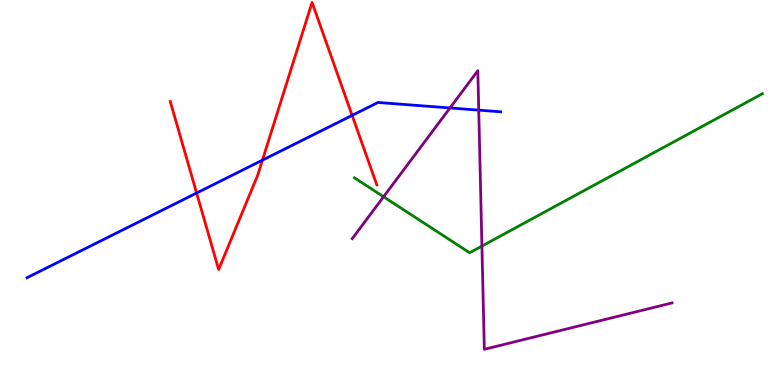[{'lines': ['blue', 'red'], 'intersections': [{'x': 2.54, 'y': 4.99}, {'x': 3.39, 'y': 5.84}, {'x': 4.54, 'y': 7.0}]}, {'lines': ['green', 'red'], 'intersections': []}, {'lines': ['purple', 'red'], 'intersections': []}, {'lines': ['blue', 'green'], 'intersections': []}, {'lines': ['blue', 'purple'], 'intersections': [{'x': 5.81, 'y': 7.2}, {'x': 6.18, 'y': 7.14}]}, {'lines': ['green', 'purple'], 'intersections': [{'x': 4.95, 'y': 4.89}, {'x': 6.22, 'y': 3.61}]}]